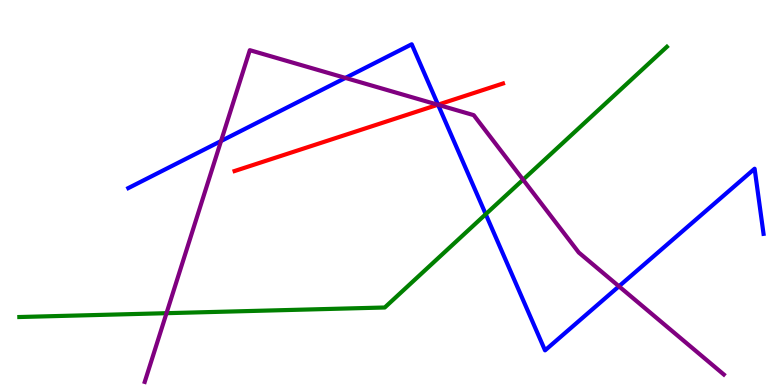[{'lines': ['blue', 'red'], 'intersections': [{'x': 5.65, 'y': 7.28}]}, {'lines': ['green', 'red'], 'intersections': []}, {'lines': ['purple', 'red'], 'intersections': [{'x': 5.65, 'y': 7.28}]}, {'lines': ['blue', 'green'], 'intersections': [{'x': 6.27, 'y': 4.44}]}, {'lines': ['blue', 'purple'], 'intersections': [{'x': 2.85, 'y': 6.34}, {'x': 4.46, 'y': 7.98}, {'x': 5.65, 'y': 7.28}, {'x': 7.99, 'y': 2.56}]}, {'lines': ['green', 'purple'], 'intersections': [{'x': 2.15, 'y': 1.87}, {'x': 6.75, 'y': 5.33}]}]